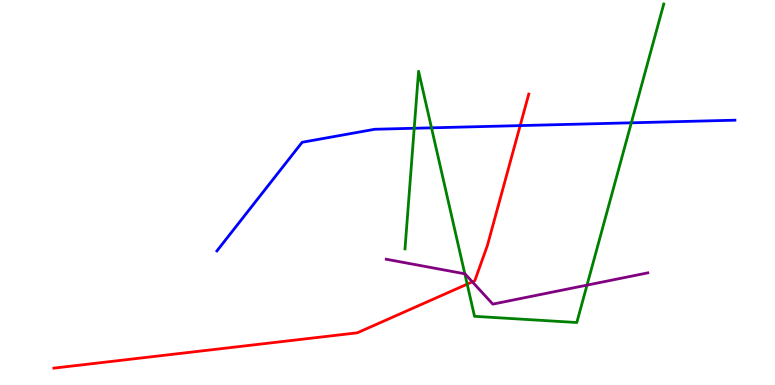[{'lines': ['blue', 'red'], 'intersections': [{'x': 6.71, 'y': 6.74}]}, {'lines': ['green', 'red'], 'intersections': [{'x': 6.03, 'y': 2.62}]}, {'lines': ['purple', 'red'], 'intersections': [{'x': 6.09, 'y': 2.68}]}, {'lines': ['blue', 'green'], 'intersections': [{'x': 5.34, 'y': 6.67}, {'x': 5.57, 'y': 6.68}, {'x': 8.15, 'y': 6.81}]}, {'lines': ['blue', 'purple'], 'intersections': []}, {'lines': ['green', 'purple'], 'intersections': [{'x': 6.0, 'y': 2.89}, {'x': 7.57, 'y': 2.59}]}]